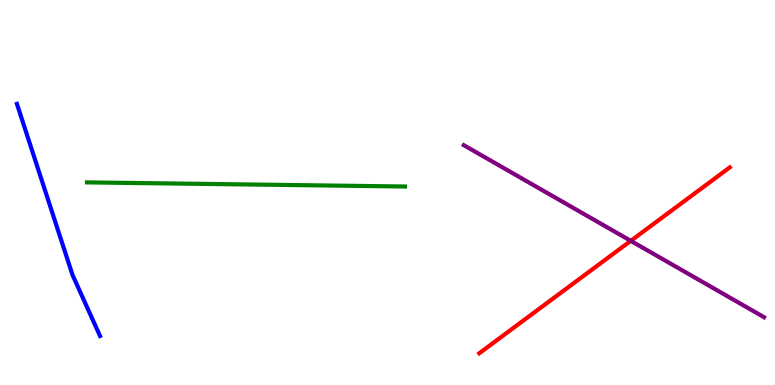[{'lines': ['blue', 'red'], 'intersections': []}, {'lines': ['green', 'red'], 'intersections': []}, {'lines': ['purple', 'red'], 'intersections': [{'x': 8.14, 'y': 3.74}]}, {'lines': ['blue', 'green'], 'intersections': []}, {'lines': ['blue', 'purple'], 'intersections': []}, {'lines': ['green', 'purple'], 'intersections': []}]